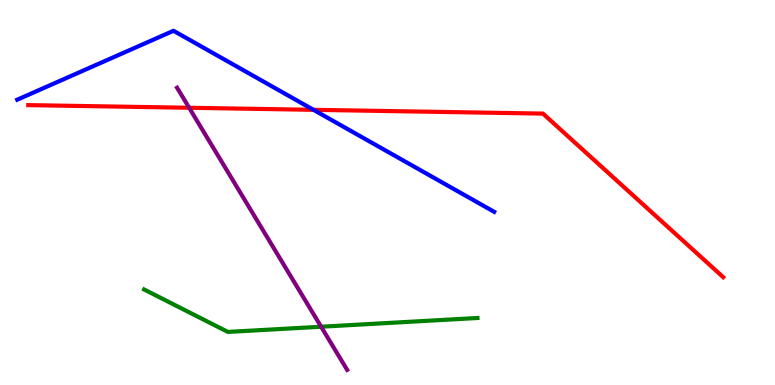[{'lines': ['blue', 'red'], 'intersections': [{'x': 4.05, 'y': 7.15}]}, {'lines': ['green', 'red'], 'intersections': []}, {'lines': ['purple', 'red'], 'intersections': [{'x': 2.44, 'y': 7.2}]}, {'lines': ['blue', 'green'], 'intersections': []}, {'lines': ['blue', 'purple'], 'intersections': []}, {'lines': ['green', 'purple'], 'intersections': [{'x': 4.14, 'y': 1.51}]}]